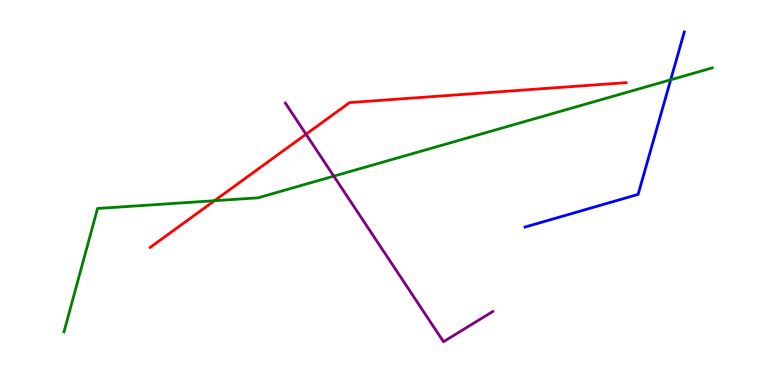[{'lines': ['blue', 'red'], 'intersections': []}, {'lines': ['green', 'red'], 'intersections': [{'x': 2.77, 'y': 4.79}]}, {'lines': ['purple', 'red'], 'intersections': [{'x': 3.95, 'y': 6.51}]}, {'lines': ['blue', 'green'], 'intersections': [{'x': 8.65, 'y': 7.93}]}, {'lines': ['blue', 'purple'], 'intersections': []}, {'lines': ['green', 'purple'], 'intersections': [{'x': 4.31, 'y': 5.42}]}]